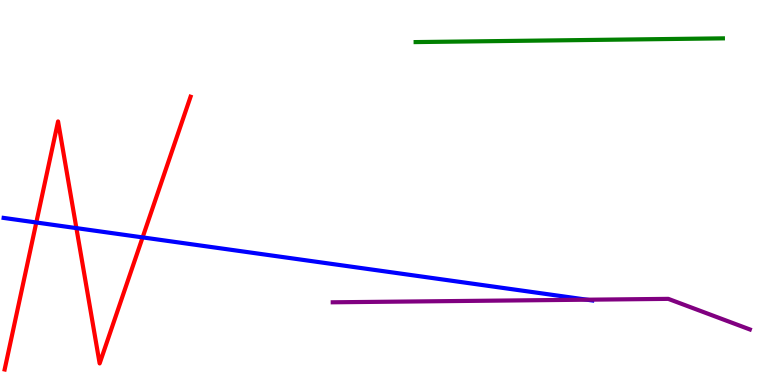[{'lines': ['blue', 'red'], 'intersections': [{'x': 0.468, 'y': 4.22}, {'x': 0.986, 'y': 4.08}, {'x': 1.84, 'y': 3.83}]}, {'lines': ['green', 'red'], 'intersections': []}, {'lines': ['purple', 'red'], 'intersections': []}, {'lines': ['blue', 'green'], 'intersections': []}, {'lines': ['blue', 'purple'], 'intersections': [{'x': 7.57, 'y': 2.22}]}, {'lines': ['green', 'purple'], 'intersections': []}]